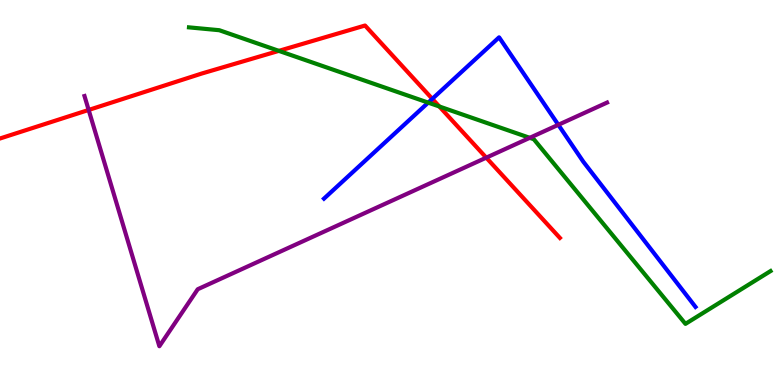[{'lines': ['blue', 'red'], 'intersections': [{'x': 5.58, 'y': 7.43}]}, {'lines': ['green', 'red'], 'intersections': [{'x': 3.6, 'y': 8.68}, {'x': 5.67, 'y': 7.23}]}, {'lines': ['purple', 'red'], 'intersections': [{'x': 1.14, 'y': 7.14}, {'x': 6.27, 'y': 5.9}]}, {'lines': ['blue', 'green'], 'intersections': [{'x': 5.53, 'y': 7.33}]}, {'lines': ['blue', 'purple'], 'intersections': [{'x': 7.2, 'y': 6.76}]}, {'lines': ['green', 'purple'], 'intersections': [{'x': 6.84, 'y': 6.42}]}]